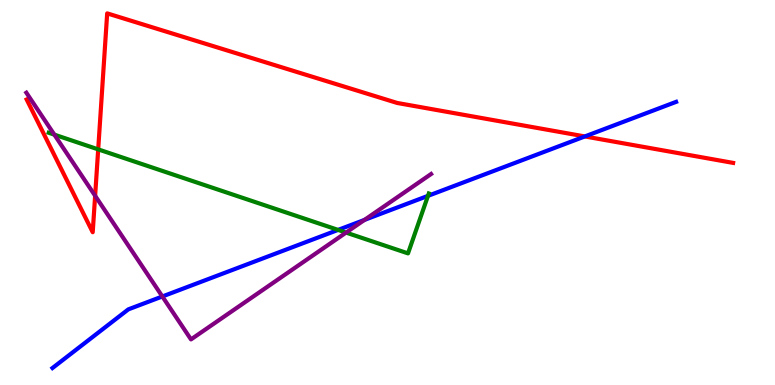[{'lines': ['blue', 'red'], 'intersections': [{'x': 7.55, 'y': 6.46}]}, {'lines': ['green', 'red'], 'intersections': [{'x': 1.27, 'y': 6.12}]}, {'lines': ['purple', 'red'], 'intersections': [{'x': 1.23, 'y': 4.92}]}, {'lines': ['blue', 'green'], 'intersections': [{'x': 4.36, 'y': 4.03}, {'x': 5.52, 'y': 4.91}]}, {'lines': ['blue', 'purple'], 'intersections': [{'x': 2.09, 'y': 2.3}, {'x': 4.7, 'y': 4.29}]}, {'lines': ['green', 'purple'], 'intersections': [{'x': 0.701, 'y': 6.5}, {'x': 4.47, 'y': 3.96}]}]